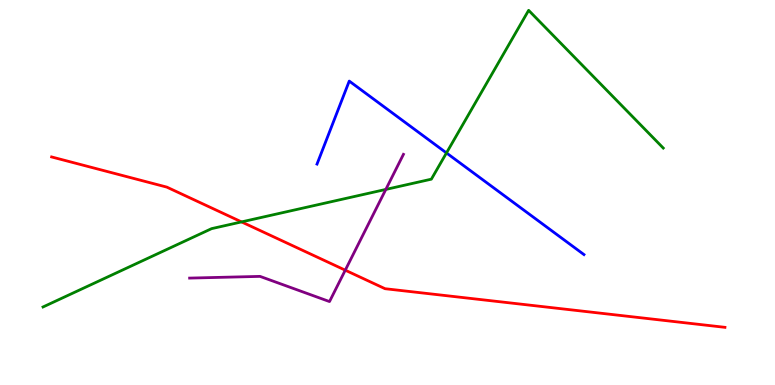[{'lines': ['blue', 'red'], 'intersections': []}, {'lines': ['green', 'red'], 'intersections': [{'x': 3.12, 'y': 4.24}]}, {'lines': ['purple', 'red'], 'intersections': [{'x': 4.46, 'y': 2.98}]}, {'lines': ['blue', 'green'], 'intersections': [{'x': 5.76, 'y': 6.03}]}, {'lines': ['blue', 'purple'], 'intersections': []}, {'lines': ['green', 'purple'], 'intersections': [{'x': 4.98, 'y': 5.08}]}]